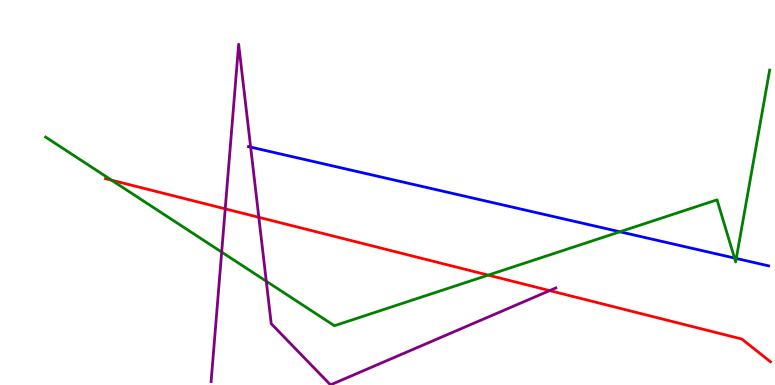[{'lines': ['blue', 'red'], 'intersections': []}, {'lines': ['green', 'red'], 'intersections': [{'x': 1.44, 'y': 5.32}, {'x': 6.3, 'y': 2.85}]}, {'lines': ['purple', 'red'], 'intersections': [{'x': 2.91, 'y': 4.58}, {'x': 3.34, 'y': 4.36}, {'x': 7.09, 'y': 2.45}]}, {'lines': ['blue', 'green'], 'intersections': [{'x': 8.0, 'y': 3.98}, {'x': 9.48, 'y': 3.3}, {'x': 9.5, 'y': 3.29}]}, {'lines': ['blue', 'purple'], 'intersections': [{'x': 3.23, 'y': 6.18}]}, {'lines': ['green', 'purple'], 'intersections': [{'x': 2.86, 'y': 3.45}, {'x': 3.44, 'y': 2.7}]}]